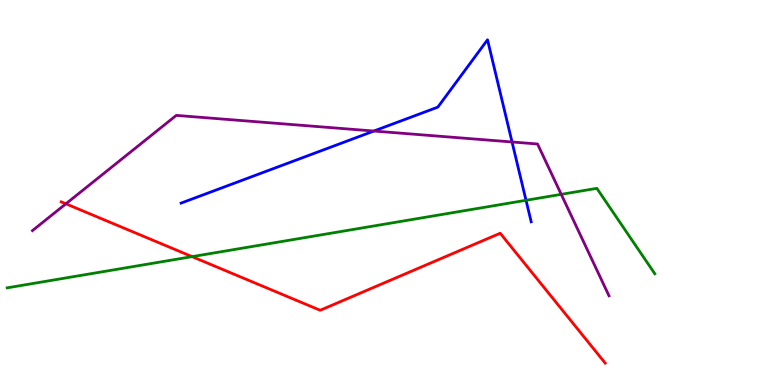[{'lines': ['blue', 'red'], 'intersections': []}, {'lines': ['green', 'red'], 'intersections': [{'x': 2.48, 'y': 3.33}]}, {'lines': ['purple', 'red'], 'intersections': [{'x': 0.85, 'y': 4.71}]}, {'lines': ['blue', 'green'], 'intersections': [{'x': 6.79, 'y': 4.8}]}, {'lines': ['blue', 'purple'], 'intersections': [{'x': 4.82, 'y': 6.6}, {'x': 6.61, 'y': 6.31}]}, {'lines': ['green', 'purple'], 'intersections': [{'x': 7.24, 'y': 4.95}]}]